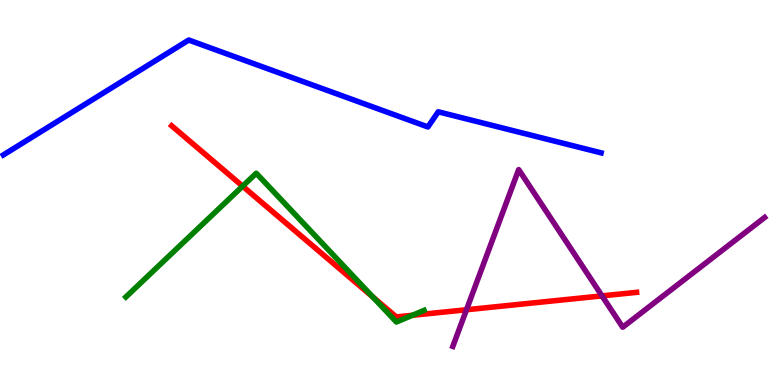[{'lines': ['blue', 'red'], 'intersections': []}, {'lines': ['green', 'red'], 'intersections': [{'x': 3.13, 'y': 5.16}, {'x': 4.81, 'y': 2.28}, {'x': 5.32, 'y': 1.81}]}, {'lines': ['purple', 'red'], 'intersections': [{'x': 6.02, 'y': 1.95}, {'x': 7.77, 'y': 2.31}]}, {'lines': ['blue', 'green'], 'intersections': []}, {'lines': ['blue', 'purple'], 'intersections': []}, {'lines': ['green', 'purple'], 'intersections': []}]